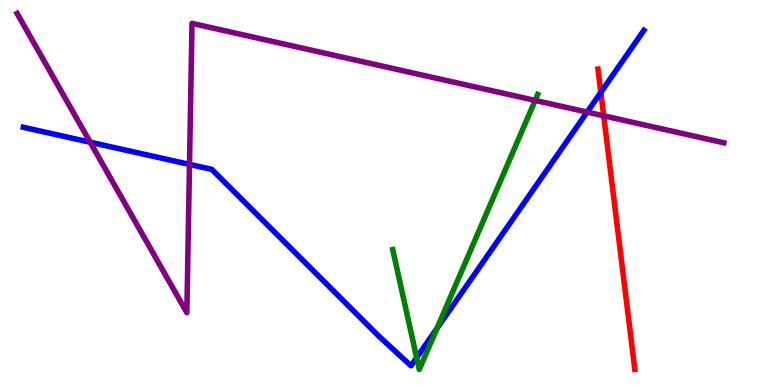[{'lines': ['blue', 'red'], 'intersections': [{'x': 7.75, 'y': 7.6}]}, {'lines': ['green', 'red'], 'intersections': []}, {'lines': ['purple', 'red'], 'intersections': [{'x': 7.79, 'y': 6.99}]}, {'lines': ['blue', 'green'], 'intersections': [{'x': 5.38, 'y': 0.71}, {'x': 5.64, 'y': 1.47}]}, {'lines': ['blue', 'purple'], 'intersections': [{'x': 1.16, 'y': 6.31}, {'x': 2.45, 'y': 5.73}, {'x': 7.58, 'y': 7.09}]}, {'lines': ['green', 'purple'], 'intersections': [{'x': 6.91, 'y': 7.39}]}]